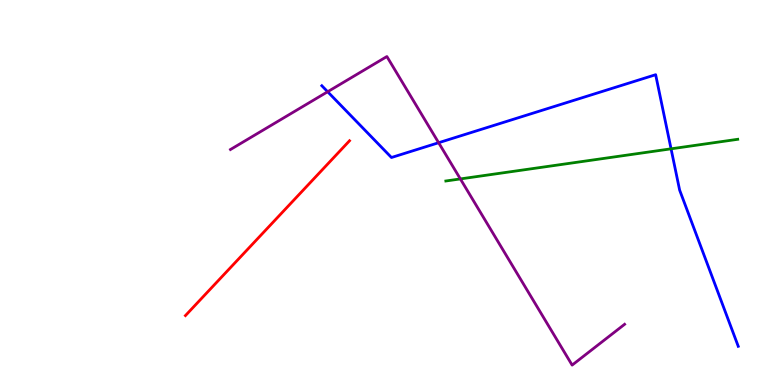[{'lines': ['blue', 'red'], 'intersections': []}, {'lines': ['green', 'red'], 'intersections': []}, {'lines': ['purple', 'red'], 'intersections': []}, {'lines': ['blue', 'green'], 'intersections': [{'x': 8.66, 'y': 6.13}]}, {'lines': ['blue', 'purple'], 'intersections': [{'x': 4.23, 'y': 7.62}, {'x': 5.66, 'y': 6.29}]}, {'lines': ['green', 'purple'], 'intersections': [{'x': 5.94, 'y': 5.35}]}]